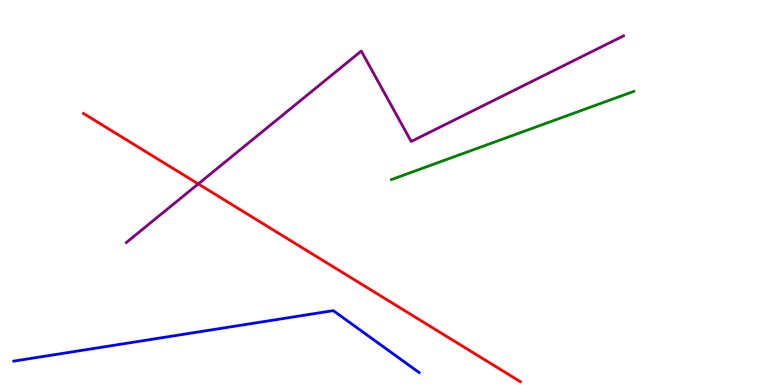[{'lines': ['blue', 'red'], 'intersections': []}, {'lines': ['green', 'red'], 'intersections': []}, {'lines': ['purple', 'red'], 'intersections': [{'x': 2.56, 'y': 5.22}]}, {'lines': ['blue', 'green'], 'intersections': []}, {'lines': ['blue', 'purple'], 'intersections': []}, {'lines': ['green', 'purple'], 'intersections': []}]